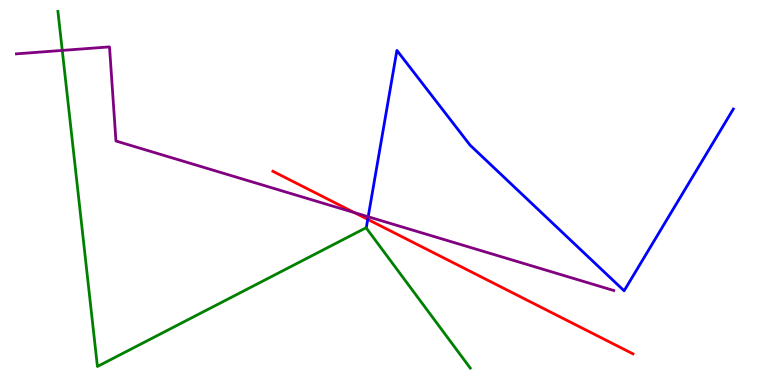[{'lines': ['blue', 'red'], 'intersections': [{'x': 4.74, 'y': 4.3}]}, {'lines': ['green', 'red'], 'intersections': []}, {'lines': ['purple', 'red'], 'intersections': [{'x': 4.57, 'y': 4.48}]}, {'lines': ['blue', 'green'], 'intersections': []}, {'lines': ['blue', 'purple'], 'intersections': [{'x': 4.75, 'y': 4.37}]}, {'lines': ['green', 'purple'], 'intersections': [{'x': 0.803, 'y': 8.69}]}]